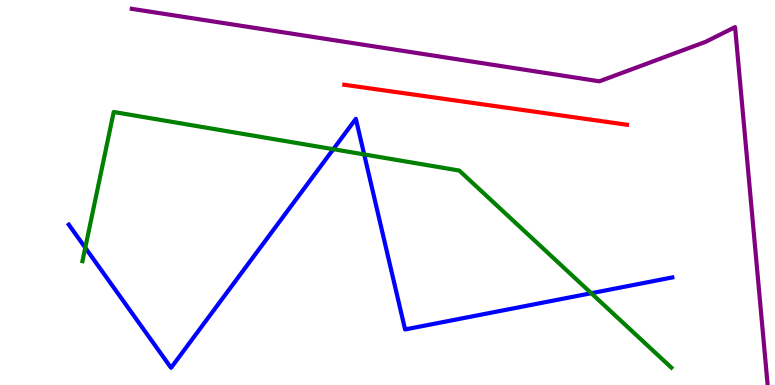[{'lines': ['blue', 'red'], 'intersections': []}, {'lines': ['green', 'red'], 'intersections': []}, {'lines': ['purple', 'red'], 'intersections': []}, {'lines': ['blue', 'green'], 'intersections': [{'x': 1.1, 'y': 3.57}, {'x': 4.3, 'y': 6.12}, {'x': 4.7, 'y': 5.99}, {'x': 7.63, 'y': 2.38}]}, {'lines': ['blue', 'purple'], 'intersections': []}, {'lines': ['green', 'purple'], 'intersections': []}]